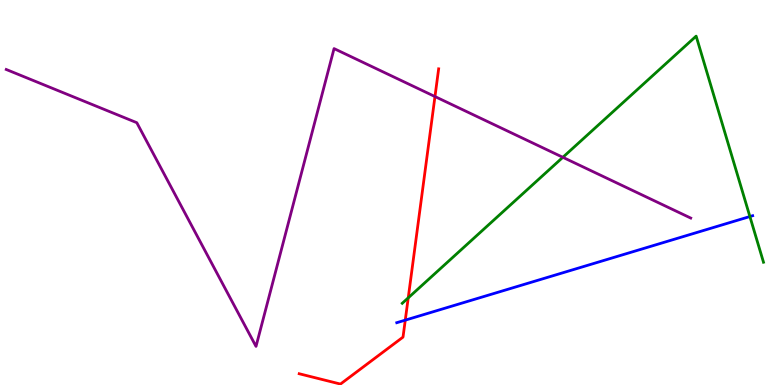[{'lines': ['blue', 'red'], 'intersections': [{'x': 5.23, 'y': 1.68}]}, {'lines': ['green', 'red'], 'intersections': [{'x': 5.27, 'y': 2.26}]}, {'lines': ['purple', 'red'], 'intersections': [{'x': 5.61, 'y': 7.49}]}, {'lines': ['blue', 'green'], 'intersections': [{'x': 9.68, 'y': 4.38}]}, {'lines': ['blue', 'purple'], 'intersections': []}, {'lines': ['green', 'purple'], 'intersections': [{'x': 7.26, 'y': 5.91}]}]